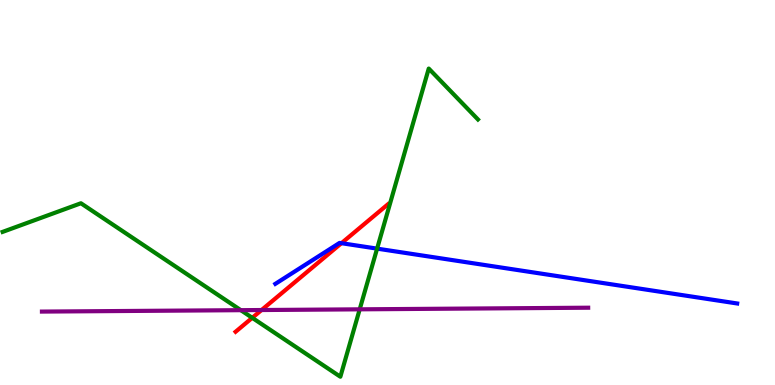[{'lines': ['blue', 'red'], 'intersections': [{'x': 4.41, 'y': 3.68}]}, {'lines': ['green', 'red'], 'intersections': [{'x': 3.25, 'y': 1.74}]}, {'lines': ['purple', 'red'], 'intersections': [{'x': 3.38, 'y': 1.95}]}, {'lines': ['blue', 'green'], 'intersections': [{'x': 4.87, 'y': 3.54}]}, {'lines': ['blue', 'purple'], 'intersections': []}, {'lines': ['green', 'purple'], 'intersections': [{'x': 3.11, 'y': 1.94}, {'x': 4.64, 'y': 1.97}]}]